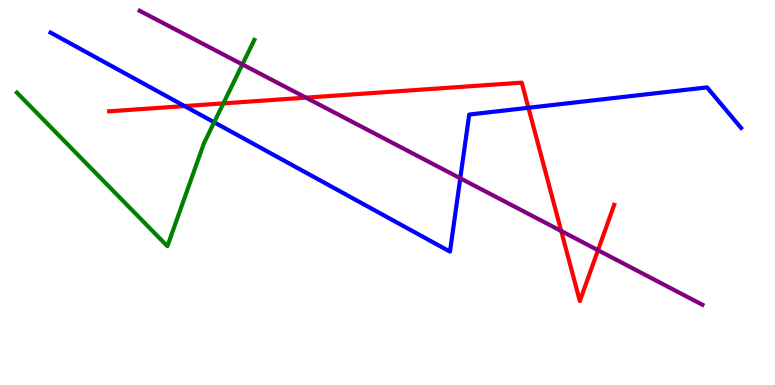[{'lines': ['blue', 'red'], 'intersections': [{'x': 2.38, 'y': 7.24}, {'x': 6.82, 'y': 7.2}]}, {'lines': ['green', 'red'], 'intersections': [{'x': 2.88, 'y': 7.31}]}, {'lines': ['purple', 'red'], 'intersections': [{'x': 3.95, 'y': 7.46}, {'x': 7.24, 'y': 4.0}, {'x': 7.72, 'y': 3.5}]}, {'lines': ['blue', 'green'], 'intersections': [{'x': 2.76, 'y': 6.82}]}, {'lines': ['blue', 'purple'], 'intersections': [{'x': 5.94, 'y': 5.37}]}, {'lines': ['green', 'purple'], 'intersections': [{'x': 3.13, 'y': 8.33}]}]